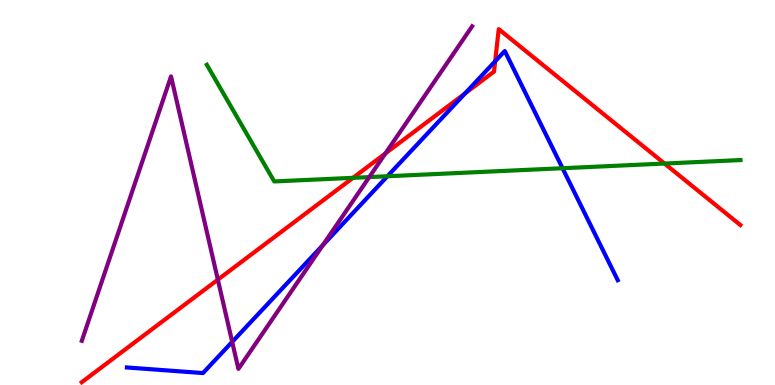[{'lines': ['blue', 'red'], 'intersections': [{'x': 6.0, 'y': 7.57}, {'x': 6.39, 'y': 8.41}]}, {'lines': ['green', 'red'], 'intersections': [{'x': 4.56, 'y': 5.38}, {'x': 8.57, 'y': 5.75}]}, {'lines': ['purple', 'red'], 'intersections': [{'x': 2.81, 'y': 2.74}, {'x': 4.97, 'y': 6.02}]}, {'lines': ['blue', 'green'], 'intersections': [{'x': 5.0, 'y': 5.42}, {'x': 7.26, 'y': 5.63}]}, {'lines': ['blue', 'purple'], 'intersections': [{'x': 3.0, 'y': 1.12}, {'x': 4.17, 'y': 3.63}]}, {'lines': ['green', 'purple'], 'intersections': [{'x': 4.76, 'y': 5.4}]}]